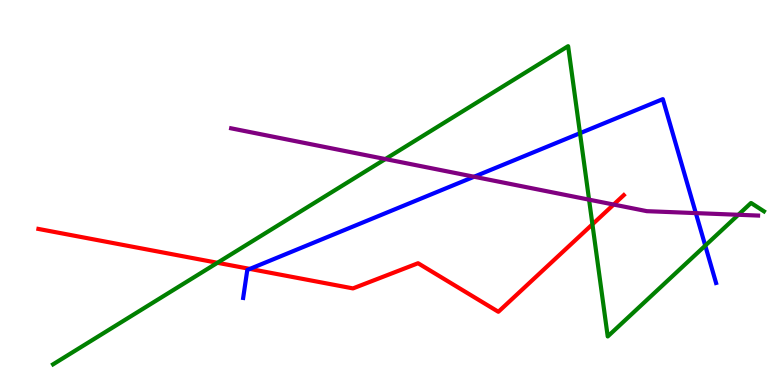[{'lines': ['blue', 'red'], 'intersections': [{'x': 3.22, 'y': 3.02}]}, {'lines': ['green', 'red'], 'intersections': [{'x': 2.81, 'y': 3.17}, {'x': 7.64, 'y': 4.17}]}, {'lines': ['purple', 'red'], 'intersections': [{'x': 7.92, 'y': 4.69}]}, {'lines': ['blue', 'green'], 'intersections': [{'x': 7.48, 'y': 6.54}, {'x': 9.1, 'y': 3.62}]}, {'lines': ['blue', 'purple'], 'intersections': [{'x': 6.12, 'y': 5.41}, {'x': 8.98, 'y': 4.46}]}, {'lines': ['green', 'purple'], 'intersections': [{'x': 4.97, 'y': 5.87}, {'x': 7.6, 'y': 4.81}, {'x': 9.53, 'y': 4.42}]}]